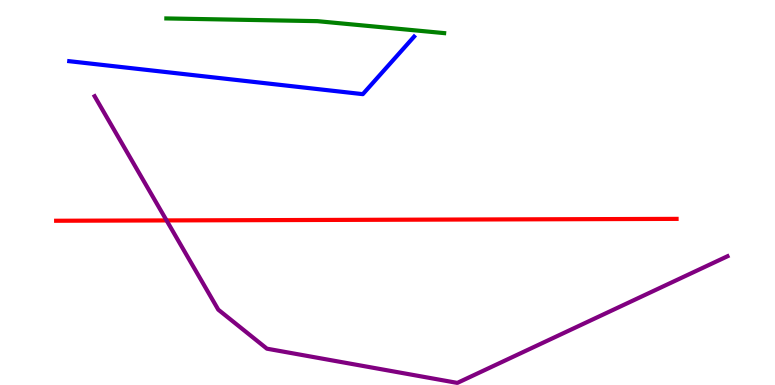[{'lines': ['blue', 'red'], 'intersections': []}, {'lines': ['green', 'red'], 'intersections': []}, {'lines': ['purple', 'red'], 'intersections': [{'x': 2.15, 'y': 4.27}]}, {'lines': ['blue', 'green'], 'intersections': []}, {'lines': ['blue', 'purple'], 'intersections': []}, {'lines': ['green', 'purple'], 'intersections': []}]